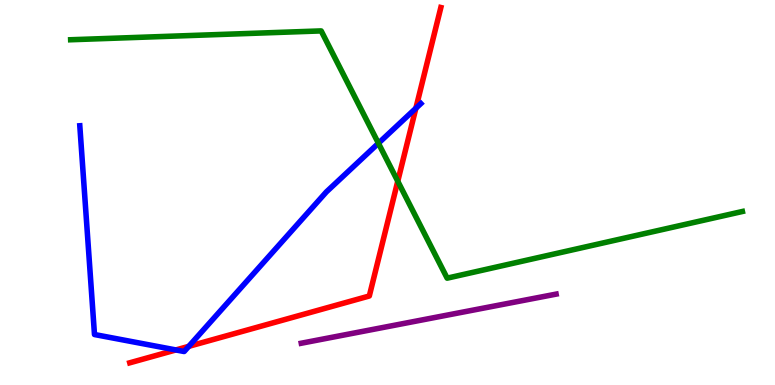[{'lines': ['blue', 'red'], 'intersections': [{'x': 2.27, 'y': 0.911}, {'x': 2.44, 'y': 1.0}, {'x': 5.37, 'y': 7.19}]}, {'lines': ['green', 'red'], 'intersections': [{'x': 5.13, 'y': 5.29}]}, {'lines': ['purple', 'red'], 'intersections': []}, {'lines': ['blue', 'green'], 'intersections': [{'x': 4.88, 'y': 6.28}]}, {'lines': ['blue', 'purple'], 'intersections': []}, {'lines': ['green', 'purple'], 'intersections': []}]